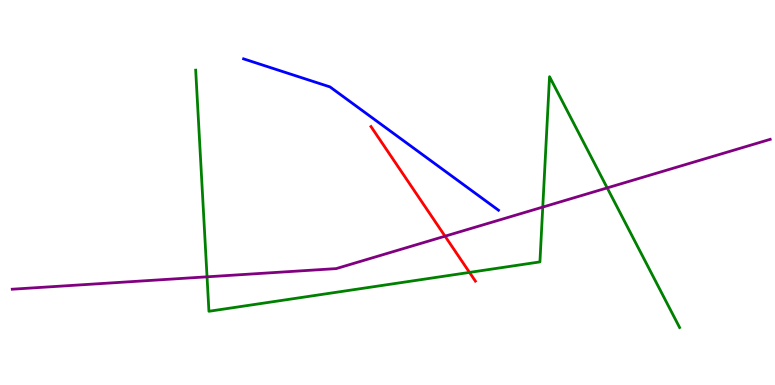[{'lines': ['blue', 'red'], 'intersections': []}, {'lines': ['green', 'red'], 'intersections': [{'x': 6.06, 'y': 2.92}]}, {'lines': ['purple', 'red'], 'intersections': [{'x': 5.74, 'y': 3.87}]}, {'lines': ['blue', 'green'], 'intersections': []}, {'lines': ['blue', 'purple'], 'intersections': []}, {'lines': ['green', 'purple'], 'intersections': [{'x': 2.67, 'y': 2.81}, {'x': 7.0, 'y': 4.62}, {'x': 7.83, 'y': 5.12}]}]